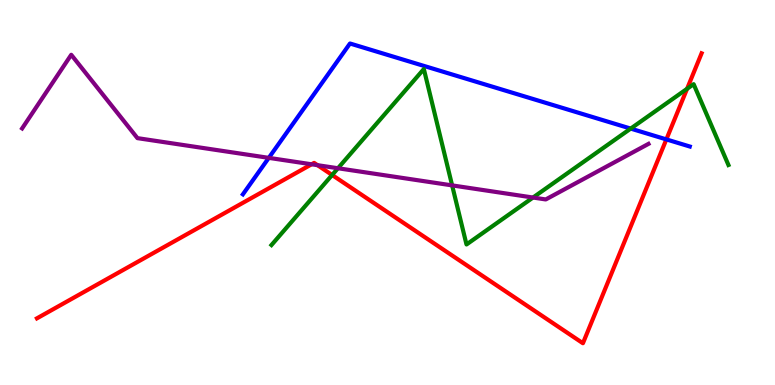[{'lines': ['blue', 'red'], 'intersections': [{'x': 8.6, 'y': 6.38}]}, {'lines': ['green', 'red'], 'intersections': [{'x': 4.29, 'y': 5.45}, {'x': 8.87, 'y': 7.69}]}, {'lines': ['purple', 'red'], 'intersections': [{'x': 4.02, 'y': 5.73}, {'x': 4.1, 'y': 5.71}]}, {'lines': ['blue', 'green'], 'intersections': [{'x': 8.14, 'y': 6.66}]}, {'lines': ['blue', 'purple'], 'intersections': [{'x': 3.47, 'y': 5.9}]}, {'lines': ['green', 'purple'], 'intersections': [{'x': 4.36, 'y': 5.63}, {'x': 5.83, 'y': 5.18}, {'x': 6.88, 'y': 4.87}]}]